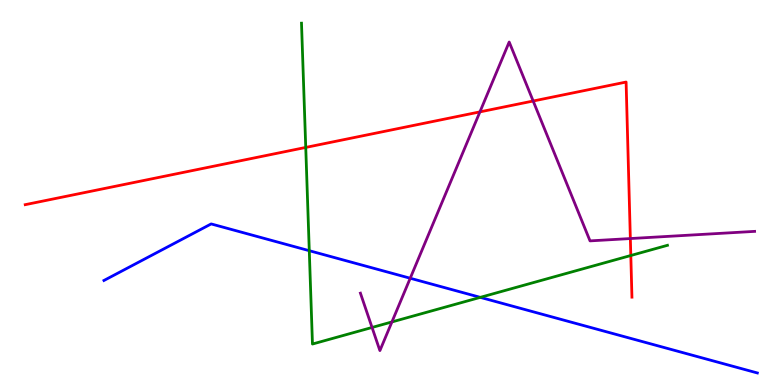[{'lines': ['blue', 'red'], 'intersections': []}, {'lines': ['green', 'red'], 'intersections': [{'x': 3.95, 'y': 6.17}, {'x': 8.14, 'y': 3.36}]}, {'lines': ['purple', 'red'], 'intersections': [{'x': 6.19, 'y': 7.09}, {'x': 6.88, 'y': 7.38}, {'x': 8.13, 'y': 3.8}]}, {'lines': ['blue', 'green'], 'intersections': [{'x': 3.99, 'y': 3.49}, {'x': 6.2, 'y': 2.28}]}, {'lines': ['blue', 'purple'], 'intersections': [{'x': 5.29, 'y': 2.77}]}, {'lines': ['green', 'purple'], 'intersections': [{'x': 4.8, 'y': 1.49}, {'x': 5.06, 'y': 1.64}]}]